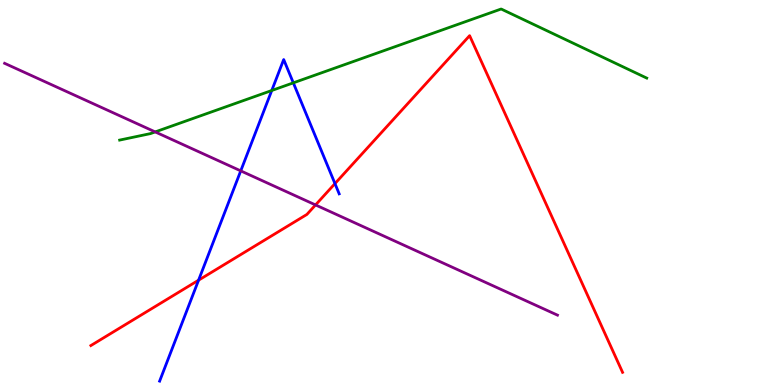[{'lines': ['blue', 'red'], 'intersections': [{'x': 2.56, 'y': 2.72}, {'x': 4.32, 'y': 5.23}]}, {'lines': ['green', 'red'], 'intersections': []}, {'lines': ['purple', 'red'], 'intersections': [{'x': 4.07, 'y': 4.68}]}, {'lines': ['blue', 'green'], 'intersections': [{'x': 3.51, 'y': 7.65}, {'x': 3.78, 'y': 7.85}]}, {'lines': ['blue', 'purple'], 'intersections': [{'x': 3.11, 'y': 5.56}]}, {'lines': ['green', 'purple'], 'intersections': [{'x': 2.0, 'y': 6.57}]}]